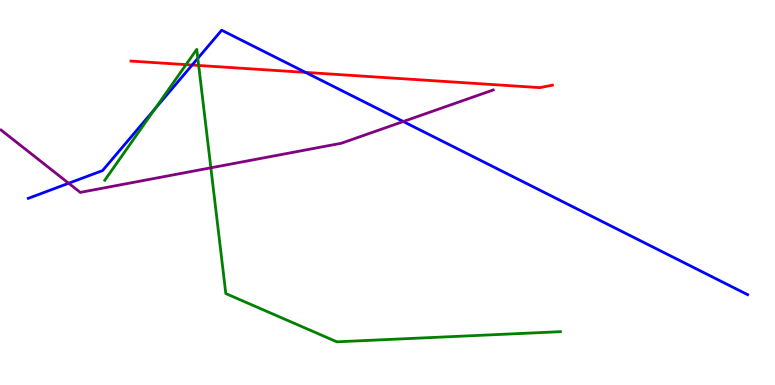[{'lines': ['blue', 'red'], 'intersections': [{'x': 2.48, 'y': 8.31}, {'x': 3.94, 'y': 8.12}]}, {'lines': ['green', 'red'], 'intersections': [{'x': 2.4, 'y': 8.32}, {'x': 2.56, 'y': 8.3}]}, {'lines': ['purple', 'red'], 'intersections': []}, {'lines': ['blue', 'green'], 'intersections': [{'x': 2.0, 'y': 7.17}, {'x': 2.55, 'y': 8.49}]}, {'lines': ['blue', 'purple'], 'intersections': [{'x': 0.886, 'y': 5.24}, {'x': 5.2, 'y': 6.84}]}, {'lines': ['green', 'purple'], 'intersections': [{'x': 2.72, 'y': 5.64}]}]